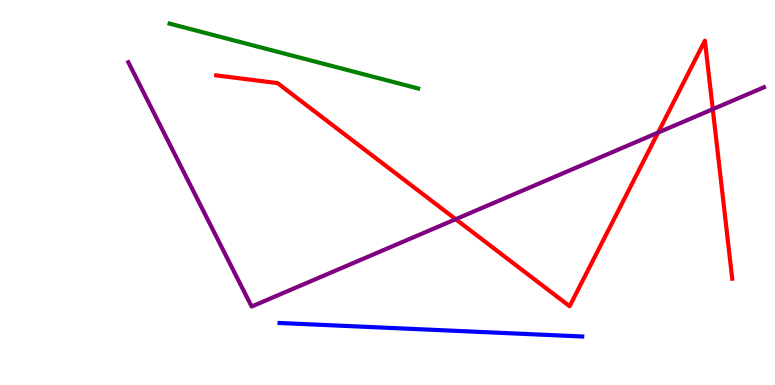[{'lines': ['blue', 'red'], 'intersections': []}, {'lines': ['green', 'red'], 'intersections': []}, {'lines': ['purple', 'red'], 'intersections': [{'x': 5.88, 'y': 4.31}, {'x': 8.49, 'y': 6.56}, {'x': 9.2, 'y': 7.16}]}, {'lines': ['blue', 'green'], 'intersections': []}, {'lines': ['blue', 'purple'], 'intersections': []}, {'lines': ['green', 'purple'], 'intersections': []}]